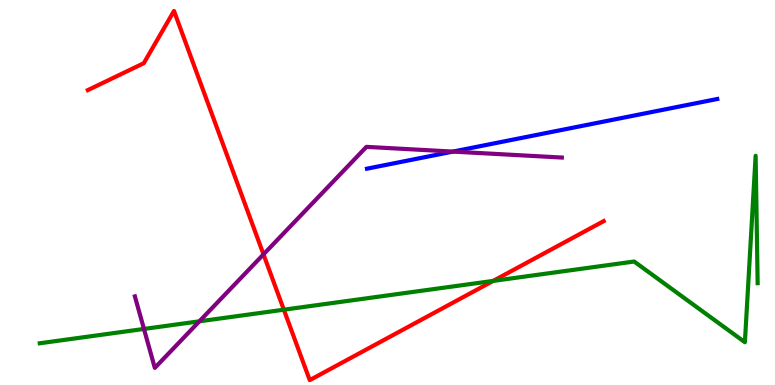[{'lines': ['blue', 'red'], 'intersections': []}, {'lines': ['green', 'red'], 'intersections': [{'x': 3.66, 'y': 1.96}, {'x': 6.36, 'y': 2.7}]}, {'lines': ['purple', 'red'], 'intersections': [{'x': 3.4, 'y': 3.39}]}, {'lines': ['blue', 'green'], 'intersections': []}, {'lines': ['blue', 'purple'], 'intersections': [{'x': 5.84, 'y': 6.06}]}, {'lines': ['green', 'purple'], 'intersections': [{'x': 1.86, 'y': 1.46}, {'x': 2.57, 'y': 1.65}]}]